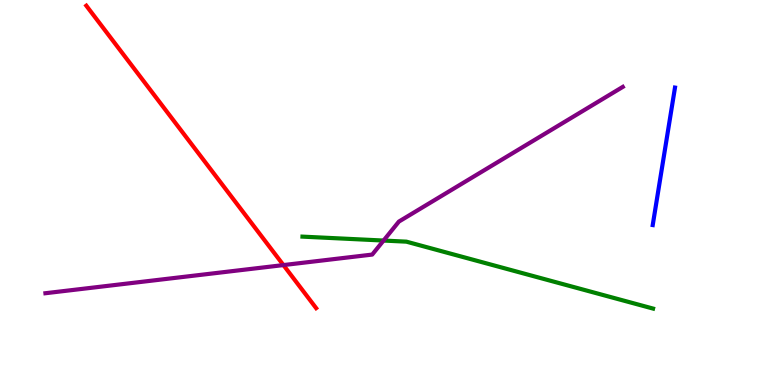[{'lines': ['blue', 'red'], 'intersections': []}, {'lines': ['green', 'red'], 'intersections': []}, {'lines': ['purple', 'red'], 'intersections': [{'x': 3.66, 'y': 3.11}]}, {'lines': ['blue', 'green'], 'intersections': []}, {'lines': ['blue', 'purple'], 'intersections': []}, {'lines': ['green', 'purple'], 'intersections': [{'x': 4.95, 'y': 3.75}]}]